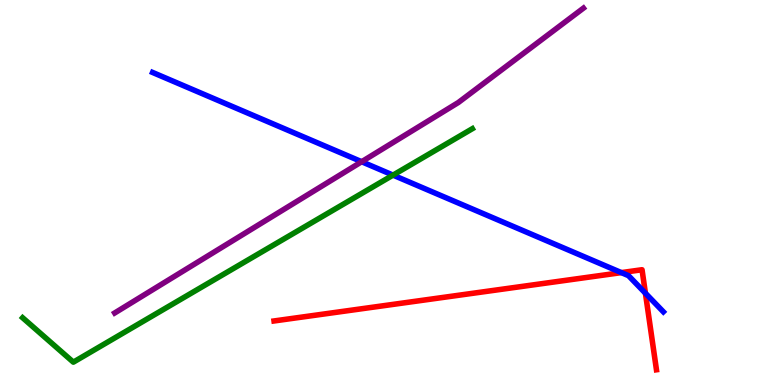[{'lines': ['blue', 'red'], 'intersections': [{'x': 8.02, 'y': 2.92}, {'x': 8.33, 'y': 2.38}]}, {'lines': ['green', 'red'], 'intersections': []}, {'lines': ['purple', 'red'], 'intersections': []}, {'lines': ['blue', 'green'], 'intersections': [{'x': 5.07, 'y': 5.45}]}, {'lines': ['blue', 'purple'], 'intersections': [{'x': 4.67, 'y': 5.8}]}, {'lines': ['green', 'purple'], 'intersections': []}]